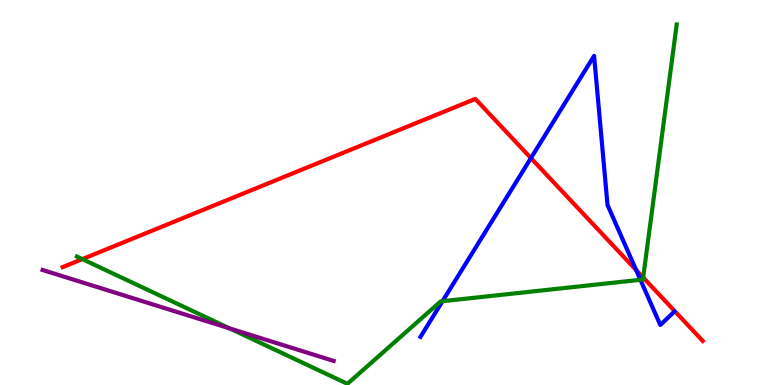[{'lines': ['blue', 'red'], 'intersections': [{'x': 6.85, 'y': 5.89}, {'x': 8.21, 'y': 2.99}]}, {'lines': ['green', 'red'], 'intersections': [{'x': 1.06, 'y': 3.27}, {'x': 8.3, 'y': 2.79}]}, {'lines': ['purple', 'red'], 'intersections': []}, {'lines': ['blue', 'green'], 'intersections': [{'x': 5.71, 'y': 2.18}, {'x': 8.26, 'y': 2.73}]}, {'lines': ['blue', 'purple'], 'intersections': []}, {'lines': ['green', 'purple'], 'intersections': [{'x': 2.96, 'y': 1.47}]}]